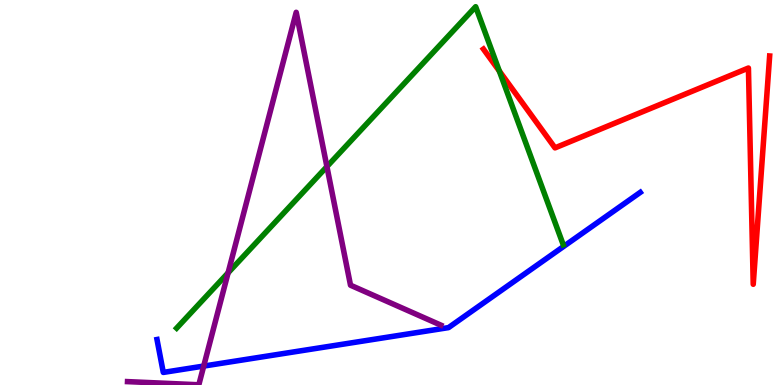[{'lines': ['blue', 'red'], 'intersections': []}, {'lines': ['green', 'red'], 'intersections': [{'x': 6.44, 'y': 8.16}]}, {'lines': ['purple', 'red'], 'intersections': []}, {'lines': ['blue', 'green'], 'intersections': []}, {'lines': ['blue', 'purple'], 'intersections': [{'x': 2.63, 'y': 0.492}]}, {'lines': ['green', 'purple'], 'intersections': [{'x': 2.94, 'y': 2.91}, {'x': 4.22, 'y': 5.67}]}]